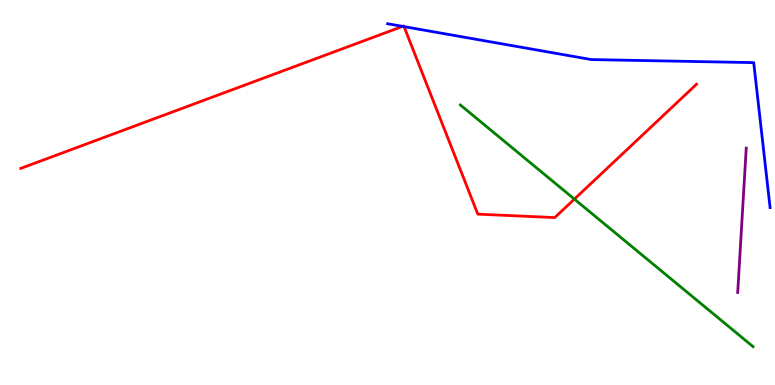[{'lines': ['blue', 'red'], 'intersections': [{'x': 5.2, 'y': 9.31}, {'x': 5.21, 'y': 9.31}]}, {'lines': ['green', 'red'], 'intersections': [{'x': 7.41, 'y': 4.83}]}, {'lines': ['purple', 'red'], 'intersections': []}, {'lines': ['blue', 'green'], 'intersections': []}, {'lines': ['blue', 'purple'], 'intersections': []}, {'lines': ['green', 'purple'], 'intersections': []}]